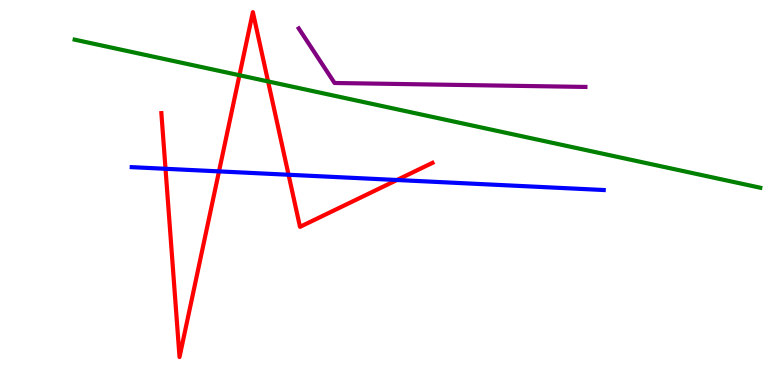[{'lines': ['blue', 'red'], 'intersections': [{'x': 2.14, 'y': 5.62}, {'x': 2.83, 'y': 5.55}, {'x': 3.72, 'y': 5.46}, {'x': 5.12, 'y': 5.32}]}, {'lines': ['green', 'red'], 'intersections': [{'x': 3.09, 'y': 8.05}, {'x': 3.46, 'y': 7.89}]}, {'lines': ['purple', 'red'], 'intersections': []}, {'lines': ['blue', 'green'], 'intersections': []}, {'lines': ['blue', 'purple'], 'intersections': []}, {'lines': ['green', 'purple'], 'intersections': []}]